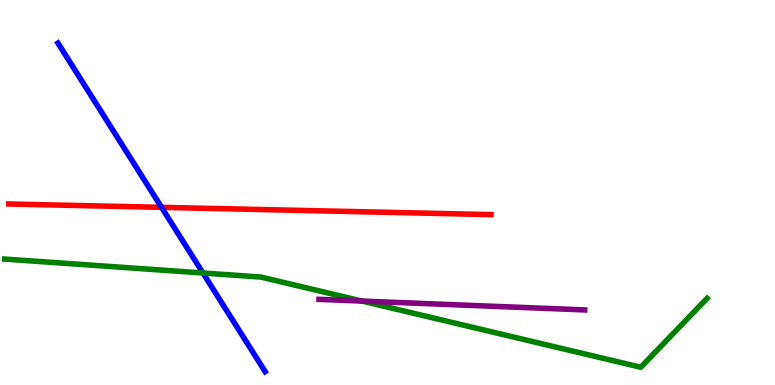[{'lines': ['blue', 'red'], 'intersections': [{'x': 2.08, 'y': 4.61}]}, {'lines': ['green', 'red'], 'intersections': []}, {'lines': ['purple', 'red'], 'intersections': []}, {'lines': ['blue', 'green'], 'intersections': [{'x': 2.62, 'y': 2.91}]}, {'lines': ['blue', 'purple'], 'intersections': []}, {'lines': ['green', 'purple'], 'intersections': [{'x': 4.67, 'y': 2.18}]}]